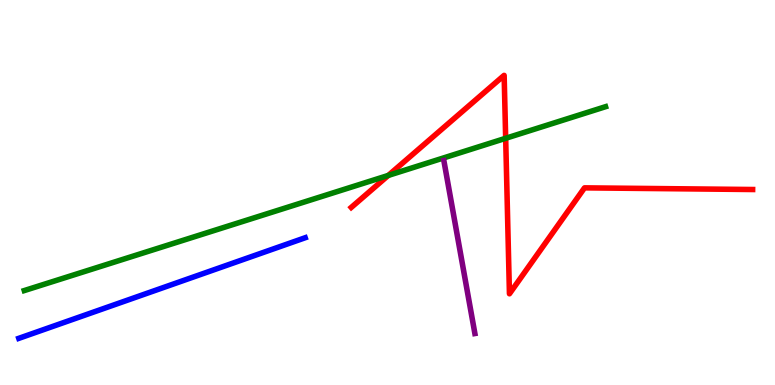[{'lines': ['blue', 'red'], 'intersections': []}, {'lines': ['green', 'red'], 'intersections': [{'x': 5.01, 'y': 5.44}, {'x': 6.52, 'y': 6.41}]}, {'lines': ['purple', 'red'], 'intersections': []}, {'lines': ['blue', 'green'], 'intersections': []}, {'lines': ['blue', 'purple'], 'intersections': []}, {'lines': ['green', 'purple'], 'intersections': []}]